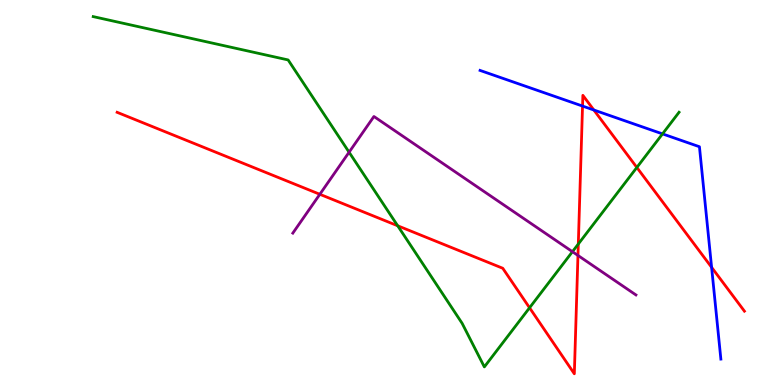[{'lines': ['blue', 'red'], 'intersections': [{'x': 7.52, 'y': 7.24}, {'x': 7.66, 'y': 7.14}, {'x': 9.18, 'y': 3.06}]}, {'lines': ['green', 'red'], 'intersections': [{'x': 5.13, 'y': 4.14}, {'x': 6.83, 'y': 2.01}, {'x': 7.46, 'y': 3.66}, {'x': 8.22, 'y': 5.65}]}, {'lines': ['purple', 'red'], 'intersections': [{'x': 4.13, 'y': 4.95}, {'x': 7.46, 'y': 3.36}]}, {'lines': ['blue', 'green'], 'intersections': [{'x': 8.55, 'y': 6.52}]}, {'lines': ['blue', 'purple'], 'intersections': []}, {'lines': ['green', 'purple'], 'intersections': [{'x': 4.5, 'y': 6.05}, {'x': 7.39, 'y': 3.46}]}]